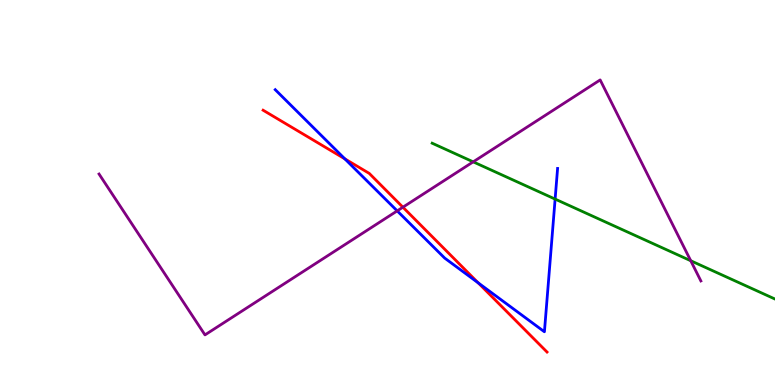[{'lines': ['blue', 'red'], 'intersections': [{'x': 4.45, 'y': 5.87}, {'x': 6.17, 'y': 2.65}]}, {'lines': ['green', 'red'], 'intersections': []}, {'lines': ['purple', 'red'], 'intersections': [{'x': 5.2, 'y': 4.62}]}, {'lines': ['blue', 'green'], 'intersections': [{'x': 7.16, 'y': 4.83}]}, {'lines': ['blue', 'purple'], 'intersections': [{'x': 5.13, 'y': 4.52}]}, {'lines': ['green', 'purple'], 'intersections': [{'x': 6.11, 'y': 5.8}, {'x': 8.91, 'y': 3.23}]}]